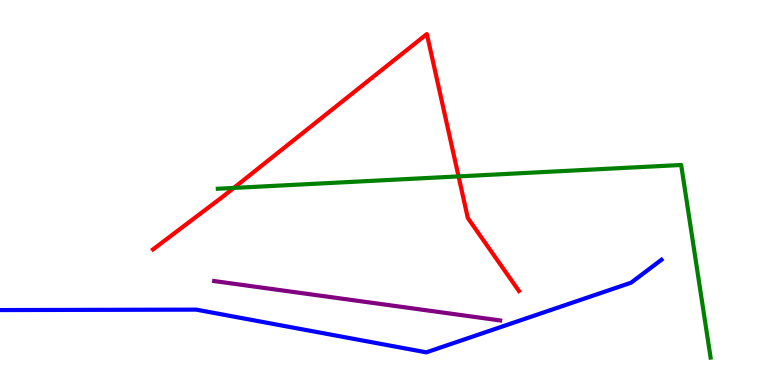[{'lines': ['blue', 'red'], 'intersections': []}, {'lines': ['green', 'red'], 'intersections': [{'x': 3.02, 'y': 5.12}, {'x': 5.92, 'y': 5.42}]}, {'lines': ['purple', 'red'], 'intersections': []}, {'lines': ['blue', 'green'], 'intersections': []}, {'lines': ['blue', 'purple'], 'intersections': []}, {'lines': ['green', 'purple'], 'intersections': []}]